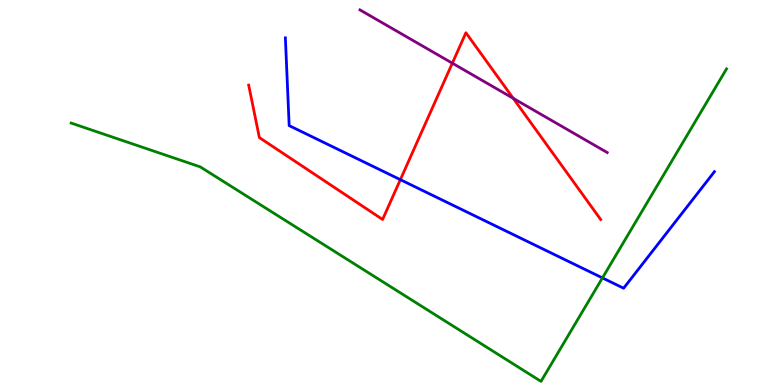[{'lines': ['blue', 'red'], 'intersections': [{'x': 5.17, 'y': 5.33}]}, {'lines': ['green', 'red'], 'intersections': []}, {'lines': ['purple', 'red'], 'intersections': [{'x': 5.84, 'y': 8.36}, {'x': 6.62, 'y': 7.45}]}, {'lines': ['blue', 'green'], 'intersections': [{'x': 7.77, 'y': 2.78}]}, {'lines': ['blue', 'purple'], 'intersections': []}, {'lines': ['green', 'purple'], 'intersections': []}]